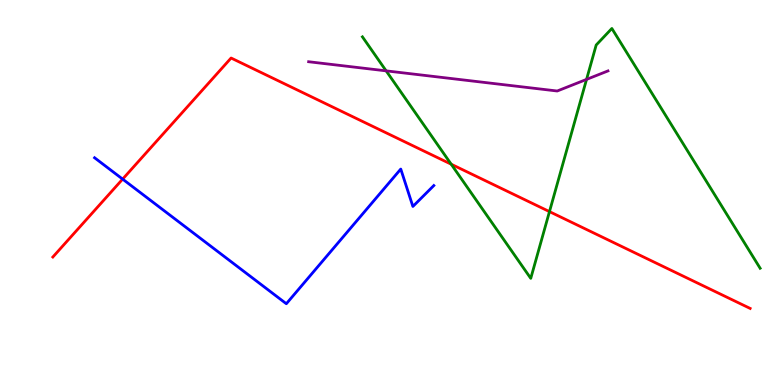[{'lines': ['blue', 'red'], 'intersections': [{'x': 1.58, 'y': 5.35}]}, {'lines': ['green', 'red'], 'intersections': [{'x': 5.82, 'y': 5.73}, {'x': 7.09, 'y': 4.5}]}, {'lines': ['purple', 'red'], 'intersections': []}, {'lines': ['blue', 'green'], 'intersections': []}, {'lines': ['blue', 'purple'], 'intersections': []}, {'lines': ['green', 'purple'], 'intersections': [{'x': 4.98, 'y': 8.16}, {'x': 7.57, 'y': 7.94}]}]